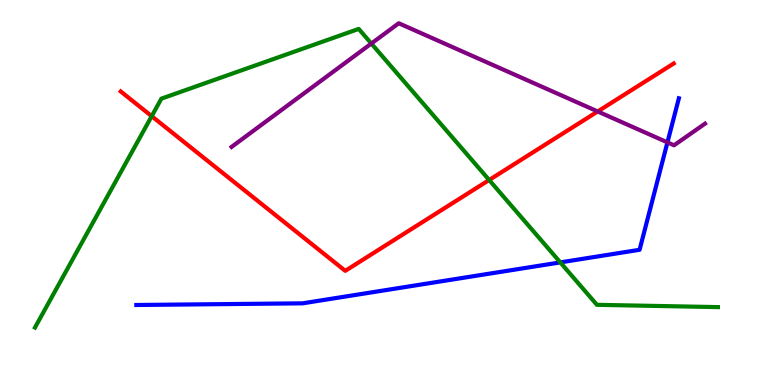[{'lines': ['blue', 'red'], 'intersections': []}, {'lines': ['green', 'red'], 'intersections': [{'x': 1.96, 'y': 6.98}, {'x': 6.31, 'y': 5.32}]}, {'lines': ['purple', 'red'], 'intersections': [{'x': 7.71, 'y': 7.1}]}, {'lines': ['blue', 'green'], 'intersections': [{'x': 7.23, 'y': 3.18}]}, {'lines': ['blue', 'purple'], 'intersections': [{'x': 8.61, 'y': 6.3}]}, {'lines': ['green', 'purple'], 'intersections': [{'x': 4.79, 'y': 8.87}]}]